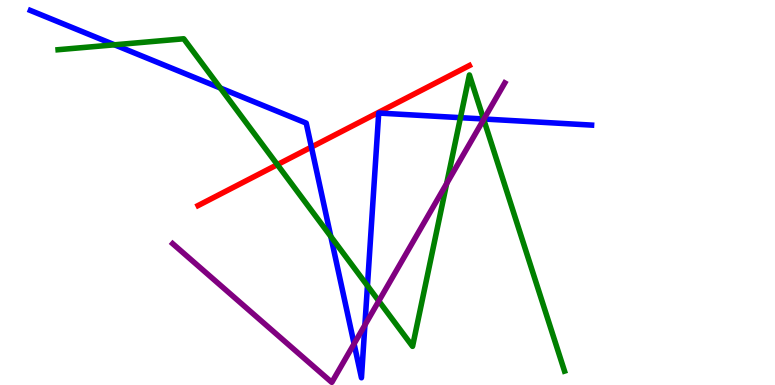[{'lines': ['blue', 'red'], 'intersections': [{'x': 4.02, 'y': 6.18}]}, {'lines': ['green', 'red'], 'intersections': [{'x': 3.58, 'y': 5.72}]}, {'lines': ['purple', 'red'], 'intersections': []}, {'lines': ['blue', 'green'], 'intersections': [{'x': 1.48, 'y': 8.84}, {'x': 2.84, 'y': 7.71}, {'x': 4.27, 'y': 3.86}, {'x': 4.74, 'y': 2.58}, {'x': 5.94, 'y': 6.94}, {'x': 6.24, 'y': 6.91}]}, {'lines': ['blue', 'purple'], 'intersections': [{'x': 4.57, 'y': 1.07}, {'x': 4.71, 'y': 1.56}, {'x': 6.24, 'y': 6.91}]}, {'lines': ['green', 'purple'], 'intersections': [{'x': 4.89, 'y': 2.18}, {'x': 5.76, 'y': 5.23}, {'x': 6.24, 'y': 6.9}]}]